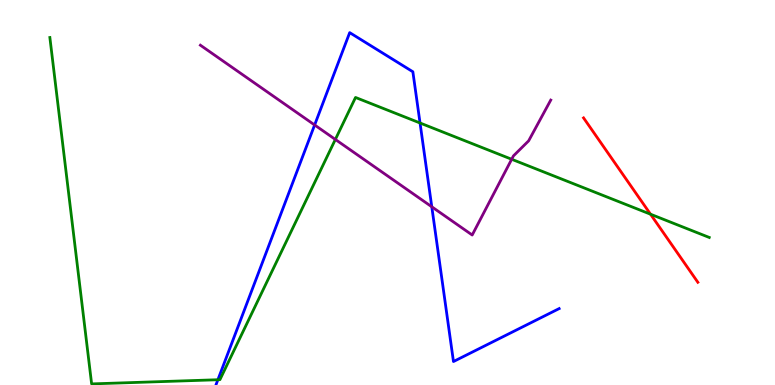[{'lines': ['blue', 'red'], 'intersections': []}, {'lines': ['green', 'red'], 'intersections': [{'x': 8.39, 'y': 4.44}]}, {'lines': ['purple', 'red'], 'intersections': []}, {'lines': ['blue', 'green'], 'intersections': [{'x': 2.81, 'y': 0.137}, {'x': 5.42, 'y': 6.81}]}, {'lines': ['blue', 'purple'], 'intersections': [{'x': 4.06, 'y': 6.75}, {'x': 5.57, 'y': 4.63}]}, {'lines': ['green', 'purple'], 'intersections': [{'x': 4.33, 'y': 6.38}, {'x': 6.6, 'y': 5.86}]}]